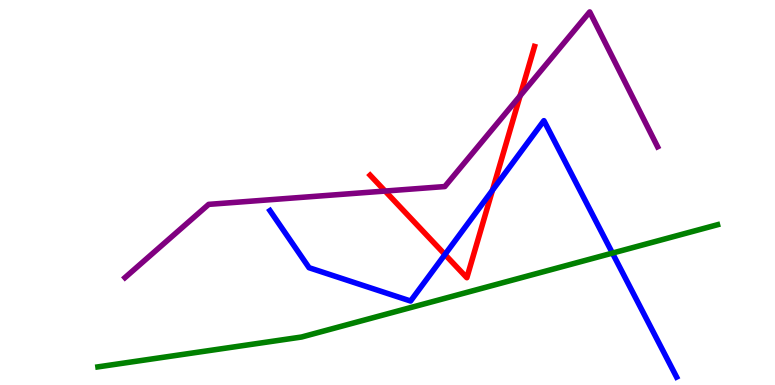[{'lines': ['blue', 'red'], 'intersections': [{'x': 5.74, 'y': 3.39}, {'x': 6.35, 'y': 5.06}]}, {'lines': ['green', 'red'], 'intersections': []}, {'lines': ['purple', 'red'], 'intersections': [{'x': 4.97, 'y': 5.04}, {'x': 6.71, 'y': 7.51}]}, {'lines': ['blue', 'green'], 'intersections': [{'x': 7.9, 'y': 3.43}]}, {'lines': ['blue', 'purple'], 'intersections': []}, {'lines': ['green', 'purple'], 'intersections': []}]